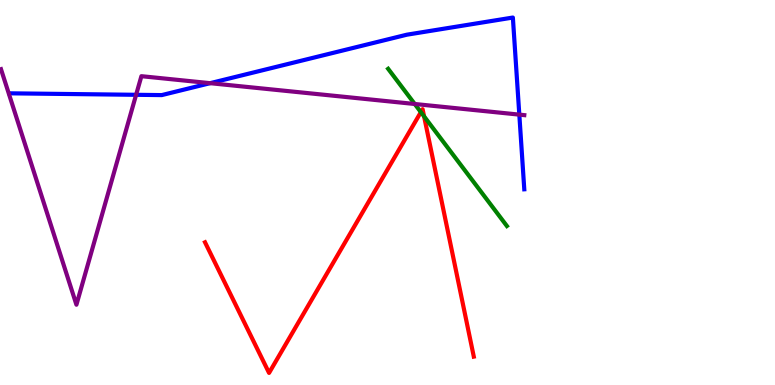[{'lines': ['blue', 'red'], 'intersections': []}, {'lines': ['green', 'red'], 'intersections': [{'x': 5.43, 'y': 7.09}, {'x': 5.47, 'y': 6.98}]}, {'lines': ['purple', 'red'], 'intersections': []}, {'lines': ['blue', 'green'], 'intersections': []}, {'lines': ['blue', 'purple'], 'intersections': [{'x': 1.76, 'y': 7.54}, {'x': 2.71, 'y': 7.84}, {'x': 6.7, 'y': 7.02}]}, {'lines': ['green', 'purple'], 'intersections': [{'x': 5.35, 'y': 7.3}]}]